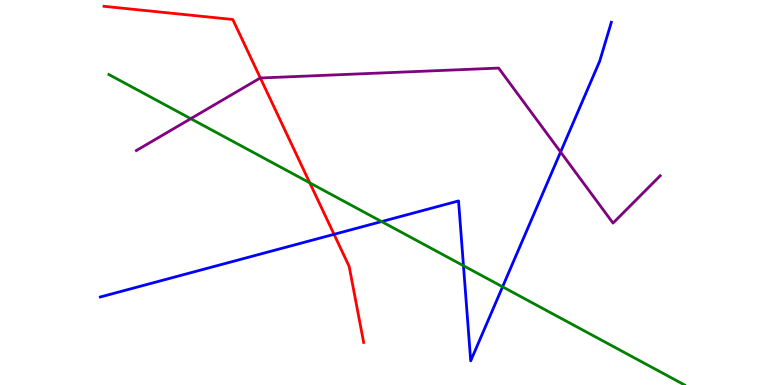[{'lines': ['blue', 'red'], 'intersections': [{'x': 4.31, 'y': 3.91}]}, {'lines': ['green', 'red'], 'intersections': [{'x': 4.0, 'y': 5.25}]}, {'lines': ['purple', 'red'], 'intersections': [{'x': 3.36, 'y': 7.97}]}, {'lines': ['blue', 'green'], 'intersections': [{'x': 4.92, 'y': 4.25}, {'x': 5.98, 'y': 3.1}, {'x': 6.48, 'y': 2.55}]}, {'lines': ['blue', 'purple'], 'intersections': [{'x': 7.23, 'y': 6.05}]}, {'lines': ['green', 'purple'], 'intersections': [{'x': 2.46, 'y': 6.92}]}]